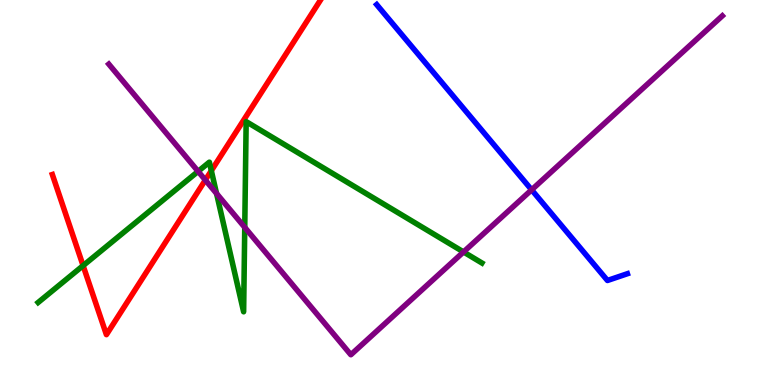[{'lines': ['blue', 'red'], 'intersections': []}, {'lines': ['green', 'red'], 'intersections': [{'x': 1.07, 'y': 3.1}, {'x': 2.73, 'y': 5.57}]}, {'lines': ['purple', 'red'], 'intersections': [{'x': 2.65, 'y': 5.32}]}, {'lines': ['blue', 'green'], 'intersections': []}, {'lines': ['blue', 'purple'], 'intersections': [{'x': 6.86, 'y': 5.07}]}, {'lines': ['green', 'purple'], 'intersections': [{'x': 2.56, 'y': 5.55}, {'x': 2.79, 'y': 4.97}, {'x': 3.16, 'y': 4.09}, {'x': 5.98, 'y': 3.46}]}]